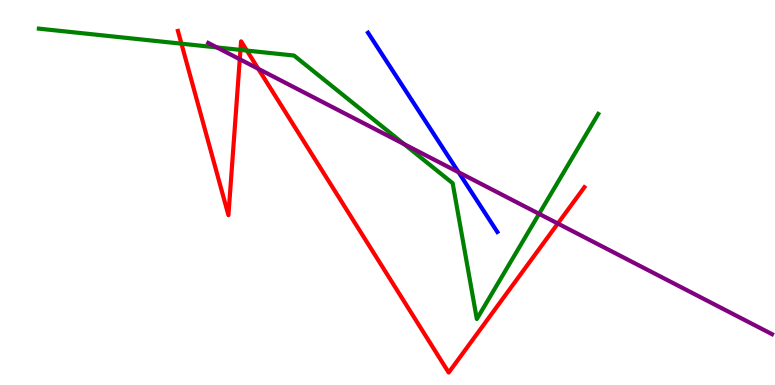[{'lines': ['blue', 'red'], 'intersections': []}, {'lines': ['green', 'red'], 'intersections': [{'x': 2.34, 'y': 8.87}, {'x': 3.1, 'y': 8.7}, {'x': 3.19, 'y': 8.69}]}, {'lines': ['purple', 'red'], 'intersections': [{'x': 3.09, 'y': 8.46}, {'x': 3.33, 'y': 8.21}, {'x': 7.2, 'y': 4.19}]}, {'lines': ['blue', 'green'], 'intersections': []}, {'lines': ['blue', 'purple'], 'intersections': [{'x': 5.92, 'y': 5.53}]}, {'lines': ['green', 'purple'], 'intersections': [{'x': 2.8, 'y': 8.77}, {'x': 5.21, 'y': 6.26}, {'x': 6.96, 'y': 4.45}]}]